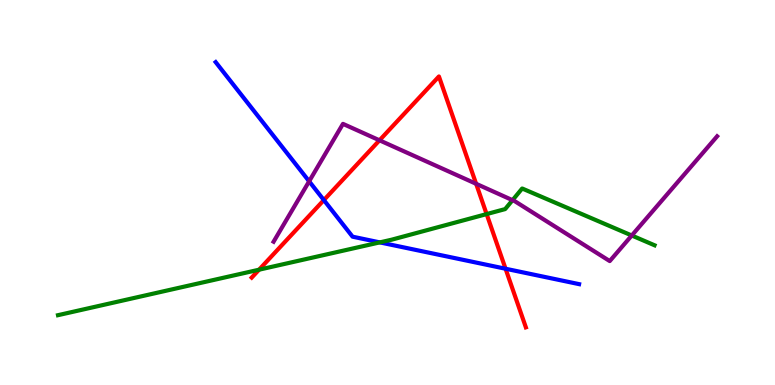[{'lines': ['blue', 'red'], 'intersections': [{'x': 4.18, 'y': 4.8}, {'x': 6.52, 'y': 3.02}]}, {'lines': ['green', 'red'], 'intersections': [{'x': 3.34, 'y': 2.99}, {'x': 6.28, 'y': 4.44}]}, {'lines': ['purple', 'red'], 'intersections': [{'x': 4.9, 'y': 6.36}, {'x': 6.14, 'y': 5.23}]}, {'lines': ['blue', 'green'], 'intersections': [{'x': 4.9, 'y': 3.7}]}, {'lines': ['blue', 'purple'], 'intersections': [{'x': 3.99, 'y': 5.29}]}, {'lines': ['green', 'purple'], 'intersections': [{'x': 6.61, 'y': 4.8}, {'x': 8.15, 'y': 3.88}]}]